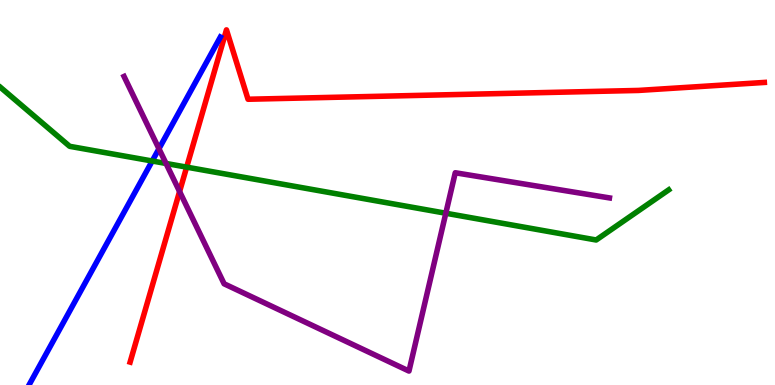[{'lines': ['blue', 'red'], 'intersections': []}, {'lines': ['green', 'red'], 'intersections': [{'x': 2.41, 'y': 5.66}]}, {'lines': ['purple', 'red'], 'intersections': [{'x': 2.32, 'y': 5.03}]}, {'lines': ['blue', 'green'], 'intersections': [{'x': 1.96, 'y': 5.82}]}, {'lines': ['blue', 'purple'], 'intersections': [{'x': 2.05, 'y': 6.14}]}, {'lines': ['green', 'purple'], 'intersections': [{'x': 2.14, 'y': 5.75}, {'x': 5.75, 'y': 4.46}]}]